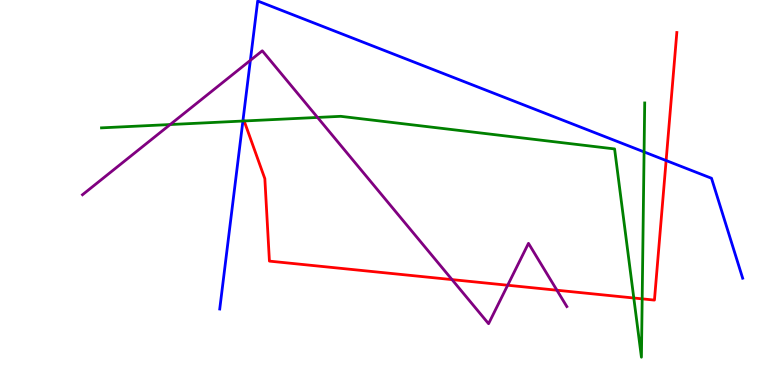[{'lines': ['blue', 'red'], 'intersections': [{'x': 8.6, 'y': 5.83}]}, {'lines': ['green', 'red'], 'intersections': [{'x': 8.18, 'y': 2.26}, {'x': 8.29, 'y': 2.24}]}, {'lines': ['purple', 'red'], 'intersections': [{'x': 5.83, 'y': 2.74}, {'x': 6.55, 'y': 2.59}, {'x': 7.19, 'y': 2.46}]}, {'lines': ['blue', 'green'], 'intersections': [{'x': 3.13, 'y': 6.86}, {'x': 8.31, 'y': 6.05}]}, {'lines': ['blue', 'purple'], 'intersections': [{'x': 3.23, 'y': 8.43}]}, {'lines': ['green', 'purple'], 'intersections': [{'x': 2.2, 'y': 6.77}, {'x': 4.1, 'y': 6.95}]}]